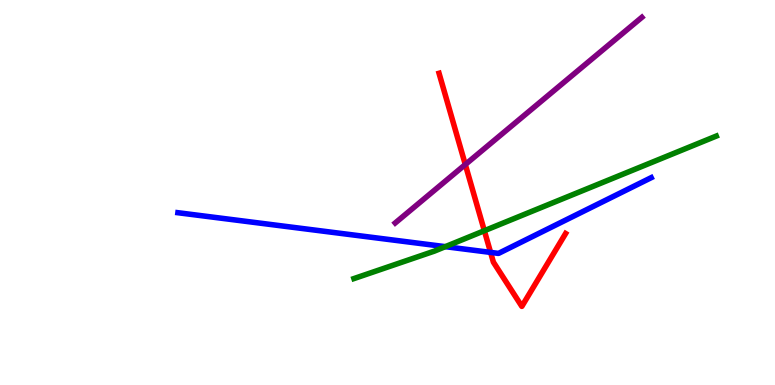[{'lines': ['blue', 'red'], 'intersections': [{'x': 6.33, 'y': 3.44}]}, {'lines': ['green', 'red'], 'intersections': [{'x': 6.25, 'y': 4.01}]}, {'lines': ['purple', 'red'], 'intersections': [{'x': 6.0, 'y': 5.73}]}, {'lines': ['blue', 'green'], 'intersections': [{'x': 5.75, 'y': 3.59}]}, {'lines': ['blue', 'purple'], 'intersections': []}, {'lines': ['green', 'purple'], 'intersections': []}]